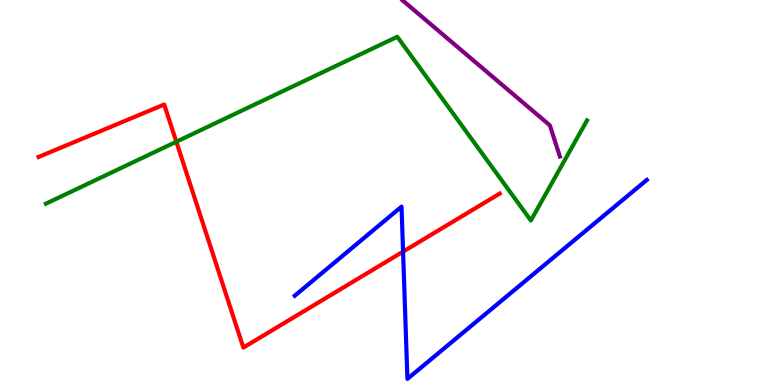[{'lines': ['blue', 'red'], 'intersections': [{'x': 5.2, 'y': 3.46}]}, {'lines': ['green', 'red'], 'intersections': [{'x': 2.28, 'y': 6.32}]}, {'lines': ['purple', 'red'], 'intersections': []}, {'lines': ['blue', 'green'], 'intersections': []}, {'lines': ['blue', 'purple'], 'intersections': []}, {'lines': ['green', 'purple'], 'intersections': []}]